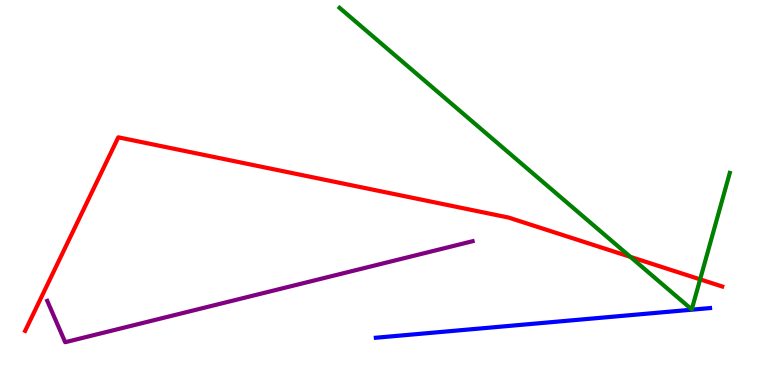[{'lines': ['blue', 'red'], 'intersections': []}, {'lines': ['green', 'red'], 'intersections': [{'x': 8.13, 'y': 3.33}, {'x': 9.03, 'y': 2.74}]}, {'lines': ['purple', 'red'], 'intersections': []}, {'lines': ['blue', 'green'], 'intersections': []}, {'lines': ['blue', 'purple'], 'intersections': []}, {'lines': ['green', 'purple'], 'intersections': []}]